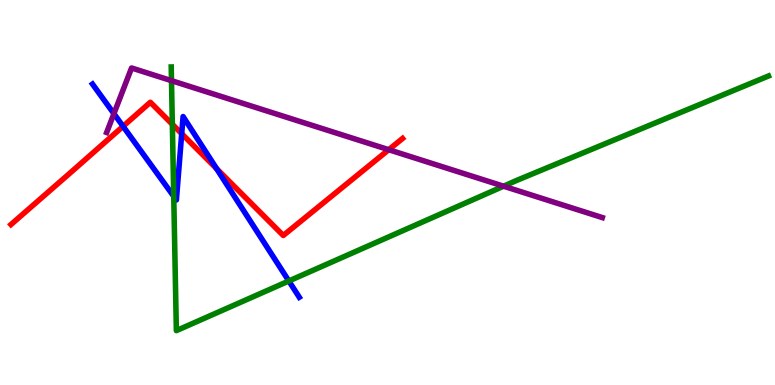[{'lines': ['blue', 'red'], 'intersections': [{'x': 1.59, 'y': 6.72}, {'x': 2.34, 'y': 6.53}, {'x': 2.79, 'y': 5.62}]}, {'lines': ['green', 'red'], 'intersections': [{'x': 2.22, 'y': 6.77}]}, {'lines': ['purple', 'red'], 'intersections': [{'x': 5.02, 'y': 6.11}]}, {'lines': ['blue', 'green'], 'intersections': [{'x': 2.24, 'y': 4.9}, {'x': 3.73, 'y': 2.7}]}, {'lines': ['blue', 'purple'], 'intersections': [{'x': 1.47, 'y': 7.05}]}, {'lines': ['green', 'purple'], 'intersections': [{'x': 2.21, 'y': 7.9}, {'x': 6.5, 'y': 5.16}]}]